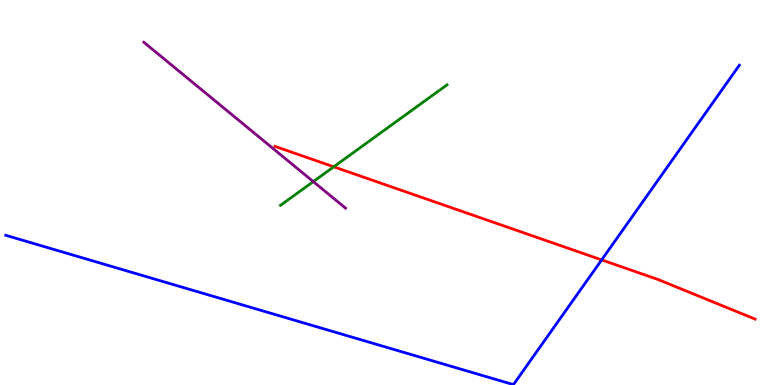[{'lines': ['blue', 'red'], 'intersections': [{'x': 7.76, 'y': 3.25}]}, {'lines': ['green', 'red'], 'intersections': [{'x': 4.31, 'y': 5.67}]}, {'lines': ['purple', 'red'], 'intersections': []}, {'lines': ['blue', 'green'], 'intersections': []}, {'lines': ['blue', 'purple'], 'intersections': []}, {'lines': ['green', 'purple'], 'intersections': [{'x': 4.04, 'y': 5.28}]}]